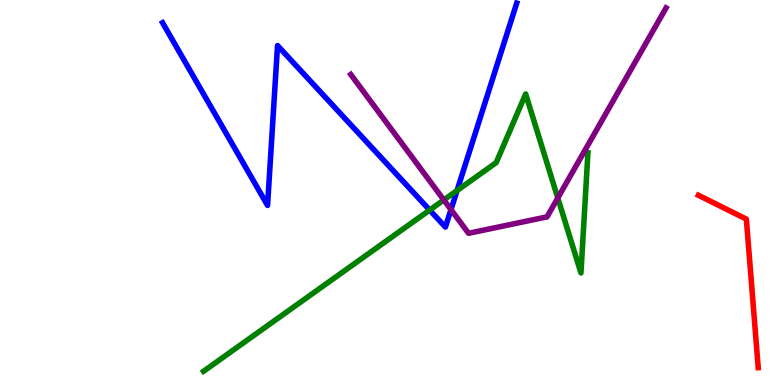[{'lines': ['blue', 'red'], 'intersections': []}, {'lines': ['green', 'red'], 'intersections': []}, {'lines': ['purple', 'red'], 'intersections': []}, {'lines': ['blue', 'green'], 'intersections': [{'x': 5.54, 'y': 4.54}, {'x': 5.9, 'y': 5.05}]}, {'lines': ['blue', 'purple'], 'intersections': [{'x': 5.82, 'y': 4.56}]}, {'lines': ['green', 'purple'], 'intersections': [{'x': 5.73, 'y': 4.81}, {'x': 7.2, 'y': 4.86}]}]